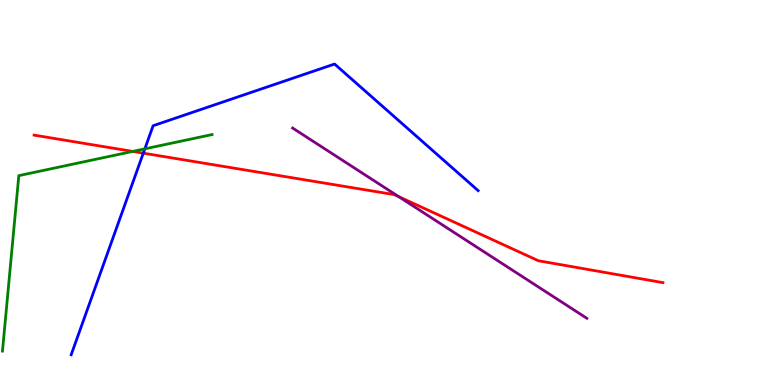[{'lines': ['blue', 'red'], 'intersections': [{'x': 1.85, 'y': 6.02}]}, {'lines': ['green', 'red'], 'intersections': [{'x': 1.71, 'y': 6.07}]}, {'lines': ['purple', 'red'], 'intersections': [{'x': 5.15, 'y': 4.89}]}, {'lines': ['blue', 'green'], 'intersections': [{'x': 1.87, 'y': 6.13}]}, {'lines': ['blue', 'purple'], 'intersections': []}, {'lines': ['green', 'purple'], 'intersections': []}]